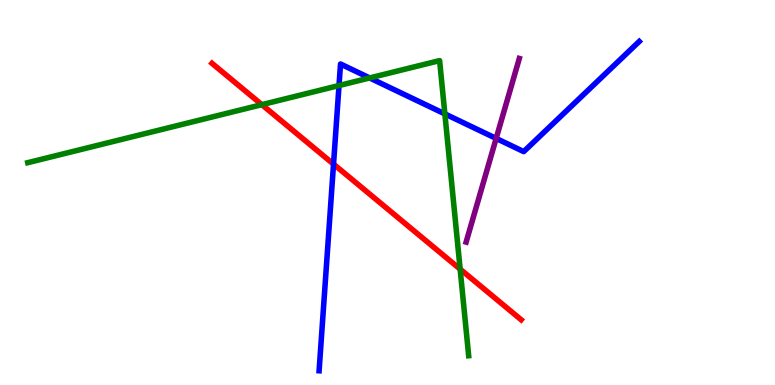[{'lines': ['blue', 'red'], 'intersections': [{'x': 4.3, 'y': 5.74}]}, {'lines': ['green', 'red'], 'intersections': [{'x': 3.38, 'y': 7.28}, {'x': 5.94, 'y': 3.01}]}, {'lines': ['purple', 'red'], 'intersections': []}, {'lines': ['blue', 'green'], 'intersections': [{'x': 4.37, 'y': 7.78}, {'x': 4.77, 'y': 7.98}, {'x': 5.74, 'y': 7.04}]}, {'lines': ['blue', 'purple'], 'intersections': [{'x': 6.4, 'y': 6.4}]}, {'lines': ['green', 'purple'], 'intersections': []}]